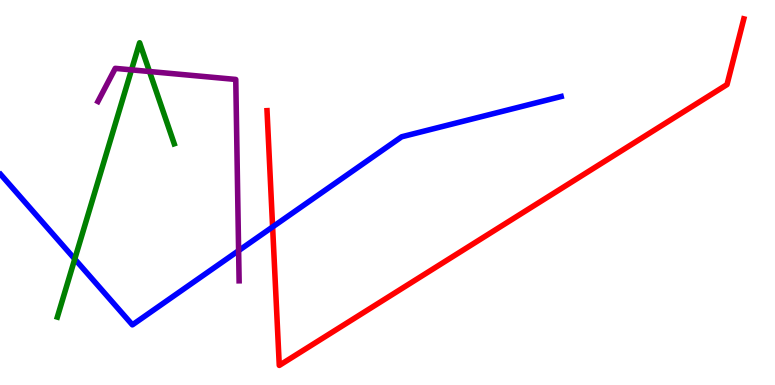[{'lines': ['blue', 'red'], 'intersections': [{'x': 3.52, 'y': 4.11}]}, {'lines': ['green', 'red'], 'intersections': []}, {'lines': ['purple', 'red'], 'intersections': []}, {'lines': ['blue', 'green'], 'intersections': [{'x': 0.965, 'y': 3.27}]}, {'lines': ['blue', 'purple'], 'intersections': [{'x': 3.08, 'y': 3.49}]}, {'lines': ['green', 'purple'], 'intersections': [{'x': 1.7, 'y': 8.19}, {'x': 1.93, 'y': 8.14}]}]